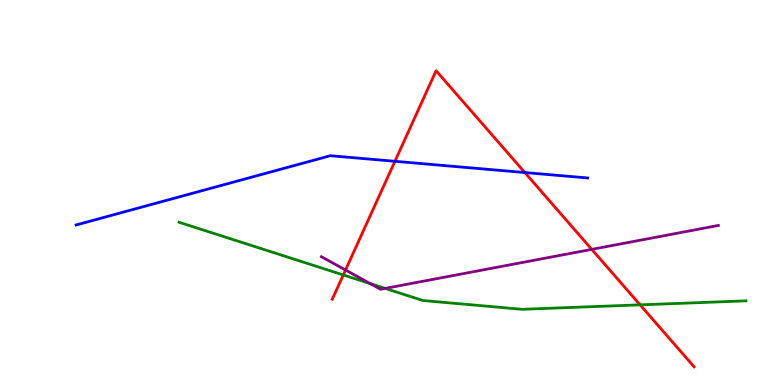[{'lines': ['blue', 'red'], 'intersections': [{'x': 5.1, 'y': 5.81}, {'x': 6.77, 'y': 5.52}]}, {'lines': ['green', 'red'], 'intersections': [{'x': 4.43, 'y': 2.86}, {'x': 8.26, 'y': 2.08}]}, {'lines': ['purple', 'red'], 'intersections': [{'x': 4.46, 'y': 2.99}, {'x': 7.64, 'y': 3.52}]}, {'lines': ['blue', 'green'], 'intersections': []}, {'lines': ['blue', 'purple'], 'intersections': []}, {'lines': ['green', 'purple'], 'intersections': [{'x': 4.78, 'y': 2.63}, {'x': 4.97, 'y': 2.51}]}]